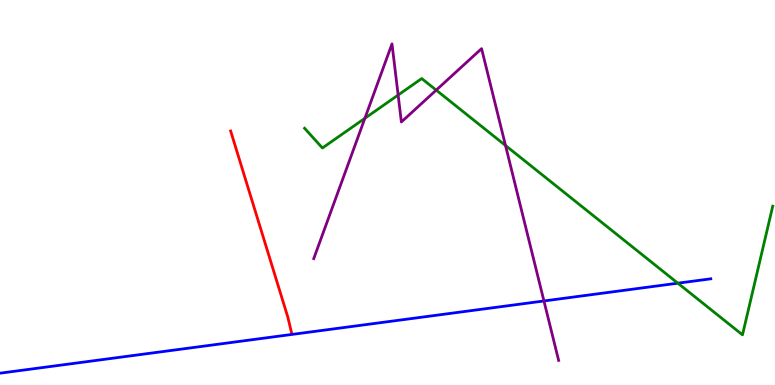[{'lines': ['blue', 'red'], 'intersections': []}, {'lines': ['green', 'red'], 'intersections': []}, {'lines': ['purple', 'red'], 'intersections': []}, {'lines': ['blue', 'green'], 'intersections': [{'x': 8.75, 'y': 2.64}]}, {'lines': ['blue', 'purple'], 'intersections': [{'x': 7.02, 'y': 2.18}]}, {'lines': ['green', 'purple'], 'intersections': [{'x': 4.71, 'y': 6.93}, {'x': 5.14, 'y': 7.53}, {'x': 5.63, 'y': 7.66}, {'x': 6.52, 'y': 6.22}]}]